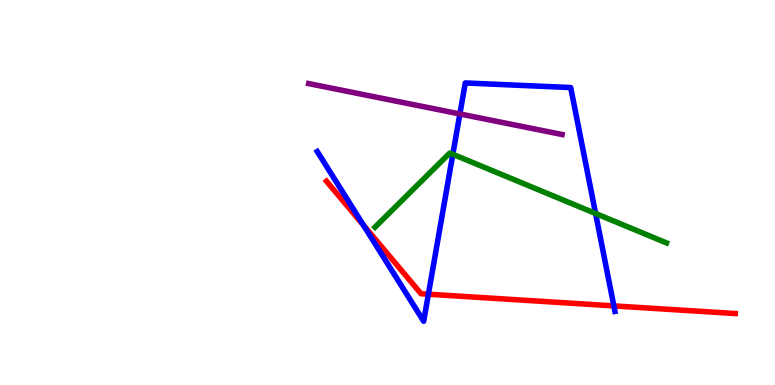[{'lines': ['blue', 'red'], 'intersections': [{'x': 4.69, 'y': 4.15}, {'x': 5.53, 'y': 2.36}, {'x': 7.92, 'y': 2.05}]}, {'lines': ['green', 'red'], 'intersections': []}, {'lines': ['purple', 'red'], 'intersections': []}, {'lines': ['blue', 'green'], 'intersections': [{'x': 5.84, 'y': 5.99}, {'x': 7.69, 'y': 4.45}]}, {'lines': ['blue', 'purple'], 'intersections': [{'x': 5.93, 'y': 7.04}]}, {'lines': ['green', 'purple'], 'intersections': []}]